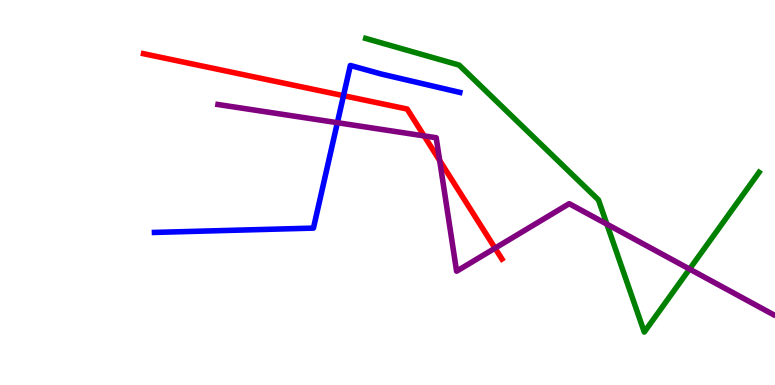[{'lines': ['blue', 'red'], 'intersections': [{'x': 4.43, 'y': 7.51}]}, {'lines': ['green', 'red'], 'intersections': []}, {'lines': ['purple', 'red'], 'intersections': [{'x': 5.47, 'y': 6.47}, {'x': 5.67, 'y': 5.83}, {'x': 6.39, 'y': 3.55}]}, {'lines': ['blue', 'green'], 'intersections': []}, {'lines': ['blue', 'purple'], 'intersections': [{'x': 4.35, 'y': 6.81}]}, {'lines': ['green', 'purple'], 'intersections': [{'x': 7.83, 'y': 4.18}, {'x': 8.9, 'y': 3.01}]}]